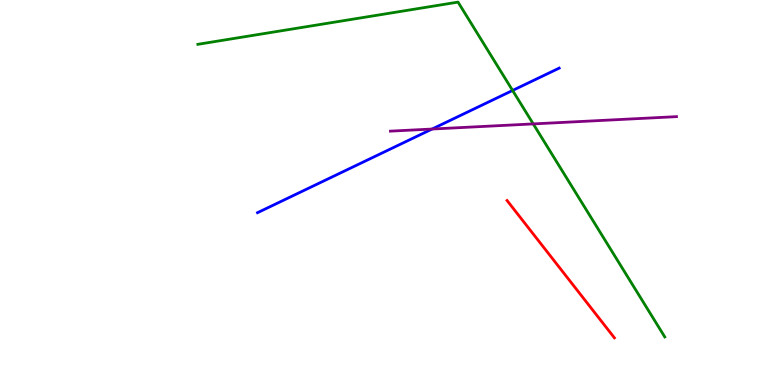[{'lines': ['blue', 'red'], 'intersections': []}, {'lines': ['green', 'red'], 'intersections': []}, {'lines': ['purple', 'red'], 'intersections': []}, {'lines': ['blue', 'green'], 'intersections': [{'x': 6.61, 'y': 7.65}]}, {'lines': ['blue', 'purple'], 'intersections': [{'x': 5.58, 'y': 6.65}]}, {'lines': ['green', 'purple'], 'intersections': [{'x': 6.88, 'y': 6.78}]}]